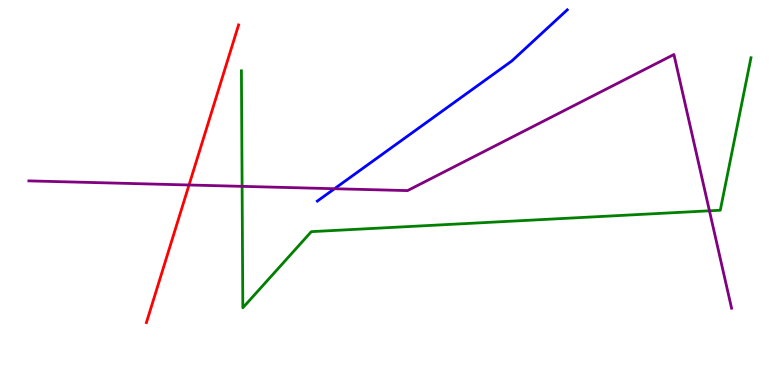[{'lines': ['blue', 'red'], 'intersections': []}, {'lines': ['green', 'red'], 'intersections': []}, {'lines': ['purple', 'red'], 'intersections': [{'x': 2.44, 'y': 5.2}]}, {'lines': ['blue', 'green'], 'intersections': []}, {'lines': ['blue', 'purple'], 'intersections': [{'x': 4.32, 'y': 5.1}]}, {'lines': ['green', 'purple'], 'intersections': [{'x': 3.12, 'y': 5.16}, {'x': 9.15, 'y': 4.52}]}]